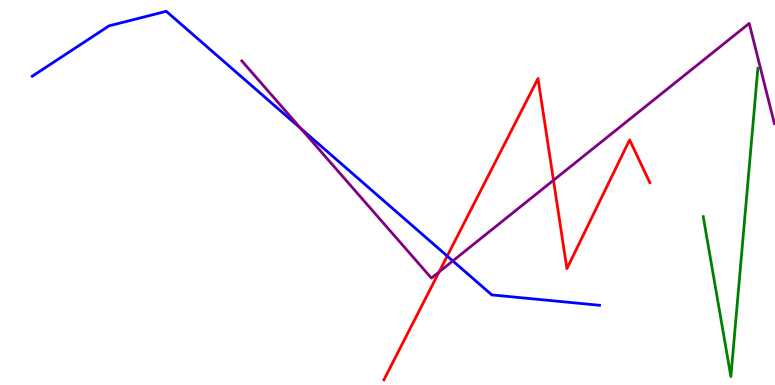[{'lines': ['blue', 'red'], 'intersections': [{'x': 5.77, 'y': 3.35}]}, {'lines': ['green', 'red'], 'intersections': []}, {'lines': ['purple', 'red'], 'intersections': [{'x': 5.67, 'y': 2.94}, {'x': 7.14, 'y': 5.32}]}, {'lines': ['blue', 'green'], 'intersections': []}, {'lines': ['blue', 'purple'], 'intersections': [{'x': 3.88, 'y': 6.66}, {'x': 5.84, 'y': 3.22}]}, {'lines': ['green', 'purple'], 'intersections': []}]